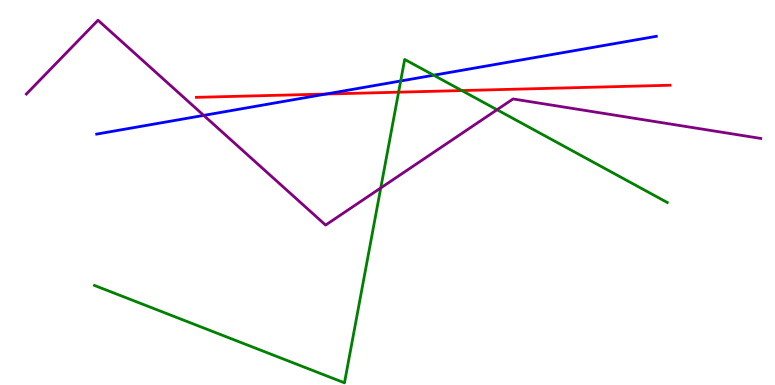[{'lines': ['blue', 'red'], 'intersections': [{'x': 4.21, 'y': 7.56}]}, {'lines': ['green', 'red'], 'intersections': [{'x': 5.14, 'y': 7.61}, {'x': 5.96, 'y': 7.65}]}, {'lines': ['purple', 'red'], 'intersections': []}, {'lines': ['blue', 'green'], 'intersections': [{'x': 5.17, 'y': 7.9}, {'x': 5.6, 'y': 8.05}]}, {'lines': ['blue', 'purple'], 'intersections': [{'x': 2.63, 'y': 7.0}]}, {'lines': ['green', 'purple'], 'intersections': [{'x': 4.91, 'y': 5.12}, {'x': 6.41, 'y': 7.15}]}]